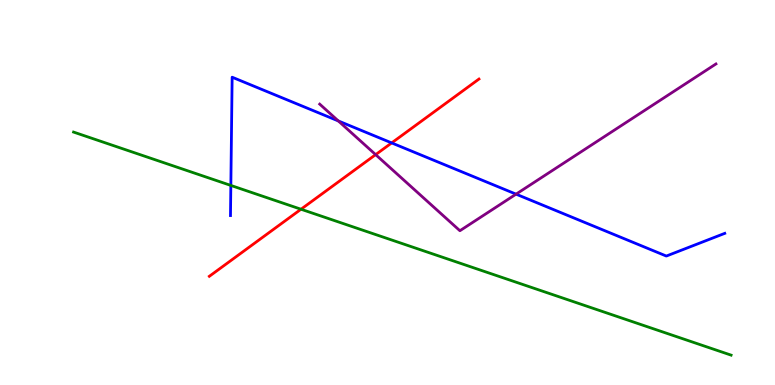[{'lines': ['blue', 'red'], 'intersections': [{'x': 5.05, 'y': 6.29}]}, {'lines': ['green', 'red'], 'intersections': [{'x': 3.88, 'y': 4.57}]}, {'lines': ['purple', 'red'], 'intersections': [{'x': 4.85, 'y': 5.98}]}, {'lines': ['blue', 'green'], 'intersections': [{'x': 2.98, 'y': 5.18}]}, {'lines': ['blue', 'purple'], 'intersections': [{'x': 4.37, 'y': 6.86}, {'x': 6.66, 'y': 4.96}]}, {'lines': ['green', 'purple'], 'intersections': []}]